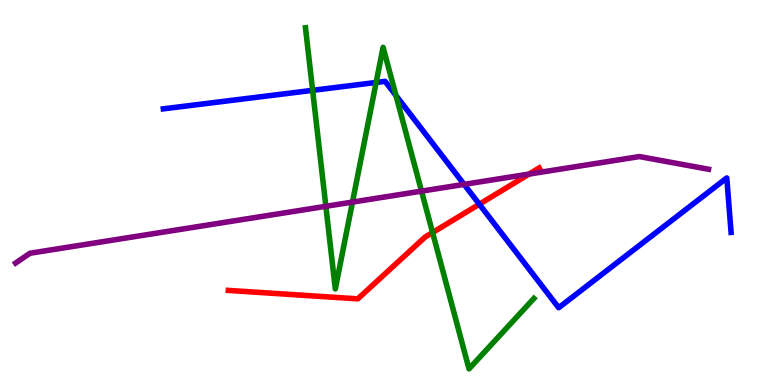[{'lines': ['blue', 'red'], 'intersections': [{'x': 6.18, 'y': 4.7}]}, {'lines': ['green', 'red'], 'intersections': [{'x': 5.58, 'y': 3.96}]}, {'lines': ['purple', 'red'], 'intersections': [{'x': 6.83, 'y': 5.48}]}, {'lines': ['blue', 'green'], 'intersections': [{'x': 4.03, 'y': 7.65}, {'x': 4.85, 'y': 7.86}, {'x': 5.11, 'y': 7.52}]}, {'lines': ['blue', 'purple'], 'intersections': [{'x': 5.99, 'y': 5.21}]}, {'lines': ['green', 'purple'], 'intersections': [{'x': 4.2, 'y': 4.64}, {'x': 4.55, 'y': 4.75}, {'x': 5.44, 'y': 5.04}]}]